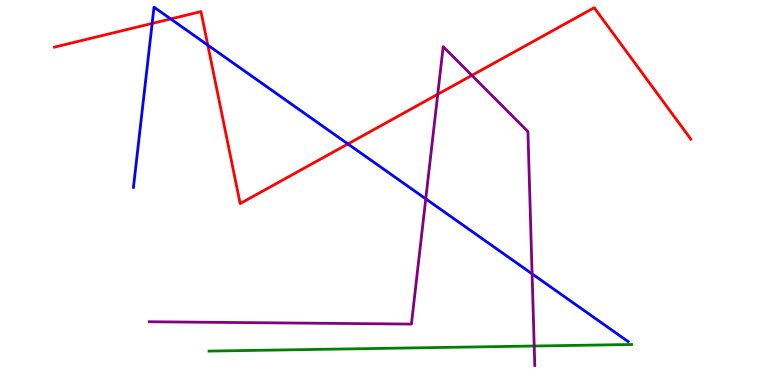[{'lines': ['blue', 'red'], 'intersections': [{'x': 1.96, 'y': 9.39}, {'x': 2.2, 'y': 9.51}, {'x': 2.68, 'y': 8.83}, {'x': 4.49, 'y': 6.26}]}, {'lines': ['green', 'red'], 'intersections': []}, {'lines': ['purple', 'red'], 'intersections': [{'x': 5.65, 'y': 7.55}, {'x': 6.09, 'y': 8.04}]}, {'lines': ['blue', 'green'], 'intersections': []}, {'lines': ['blue', 'purple'], 'intersections': [{'x': 5.49, 'y': 4.84}, {'x': 6.87, 'y': 2.89}]}, {'lines': ['green', 'purple'], 'intersections': [{'x': 6.89, 'y': 1.01}]}]